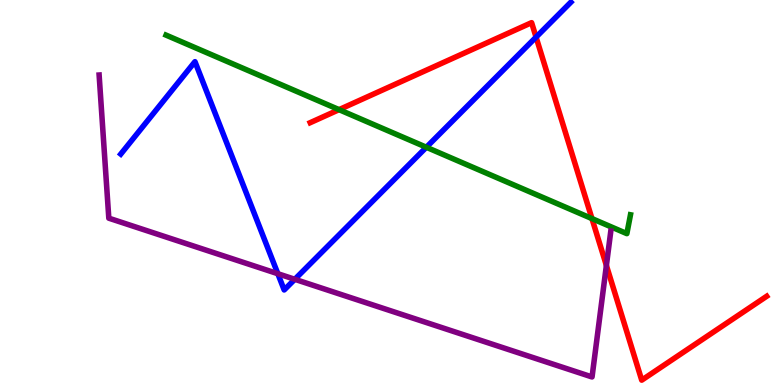[{'lines': ['blue', 'red'], 'intersections': [{'x': 6.92, 'y': 9.04}]}, {'lines': ['green', 'red'], 'intersections': [{'x': 4.37, 'y': 7.15}, {'x': 7.64, 'y': 4.32}]}, {'lines': ['purple', 'red'], 'intersections': [{'x': 7.82, 'y': 3.11}]}, {'lines': ['blue', 'green'], 'intersections': [{'x': 5.5, 'y': 6.18}]}, {'lines': ['blue', 'purple'], 'intersections': [{'x': 3.59, 'y': 2.89}, {'x': 3.8, 'y': 2.75}]}, {'lines': ['green', 'purple'], 'intersections': []}]